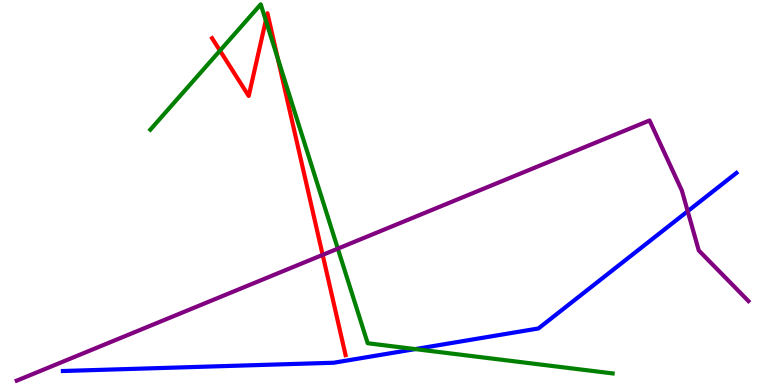[{'lines': ['blue', 'red'], 'intersections': []}, {'lines': ['green', 'red'], 'intersections': [{'x': 2.84, 'y': 8.68}, {'x': 3.43, 'y': 9.47}, {'x': 3.58, 'y': 8.49}]}, {'lines': ['purple', 'red'], 'intersections': [{'x': 4.16, 'y': 3.38}]}, {'lines': ['blue', 'green'], 'intersections': [{'x': 5.36, 'y': 0.933}]}, {'lines': ['blue', 'purple'], 'intersections': [{'x': 8.87, 'y': 4.51}]}, {'lines': ['green', 'purple'], 'intersections': [{'x': 4.36, 'y': 3.54}]}]